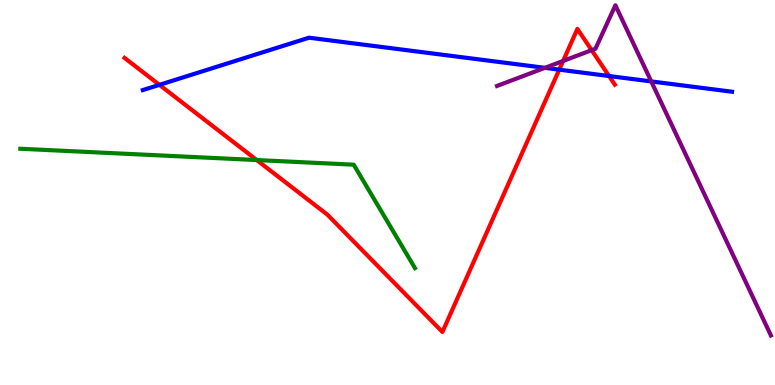[{'lines': ['blue', 'red'], 'intersections': [{'x': 2.06, 'y': 7.8}, {'x': 7.22, 'y': 8.19}, {'x': 7.86, 'y': 8.03}]}, {'lines': ['green', 'red'], 'intersections': [{'x': 3.31, 'y': 5.84}]}, {'lines': ['purple', 'red'], 'intersections': [{'x': 7.27, 'y': 8.42}, {'x': 7.63, 'y': 8.7}]}, {'lines': ['blue', 'green'], 'intersections': []}, {'lines': ['blue', 'purple'], 'intersections': [{'x': 7.03, 'y': 8.24}, {'x': 8.4, 'y': 7.89}]}, {'lines': ['green', 'purple'], 'intersections': []}]